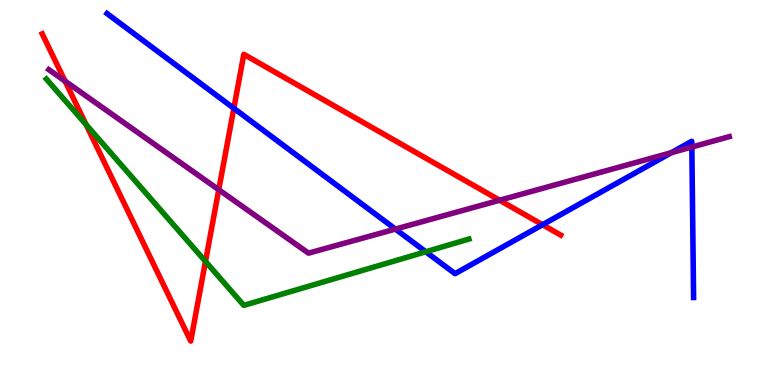[{'lines': ['blue', 'red'], 'intersections': [{'x': 3.02, 'y': 7.19}, {'x': 7.0, 'y': 4.16}]}, {'lines': ['green', 'red'], 'intersections': [{'x': 1.11, 'y': 6.77}, {'x': 2.65, 'y': 3.21}]}, {'lines': ['purple', 'red'], 'intersections': [{'x': 0.84, 'y': 7.89}, {'x': 2.82, 'y': 5.07}, {'x': 6.45, 'y': 4.8}]}, {'lines': ['blue', 'green'], 'intersections': [{'x': 5.49, 'y': 3.46}]}, {'lines': ['blue', 'purple'], 'intersections': [{'x': 5.1, 'y': 4.05}, {'x': 8.66, 'y': 6.03}, {'x': 8.93, 'y': 6.18}]}, {'lines': ['green', 'purple'], 'intersections': []}]